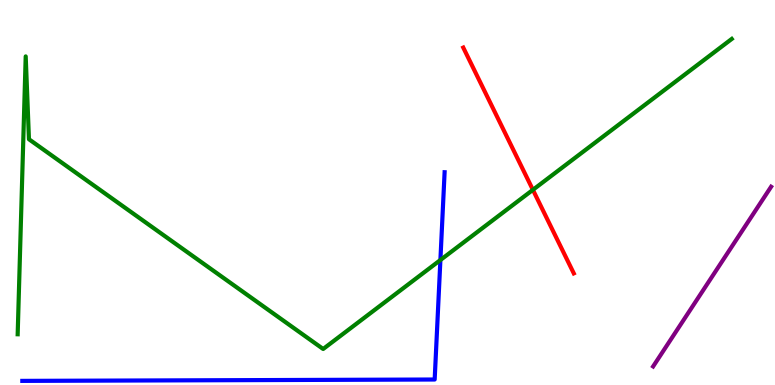[{'lines': ['blue', 'red'], 'intersections': []}, {'lines': ['green', 'red'], 'intersections': [{'x': 6.88, 'y': 5.07}]}, {'lines': ['purple', 'red'], 'intersections': []}, {'lines': ['blue', 'green'], 'intersections': [{'x': 5.68, 'y': 3.25}]}, {'lines': ['blue', 'purple'], 'intersections': []}, {'lines': ['green', 'purple'], 'intersections': []}]